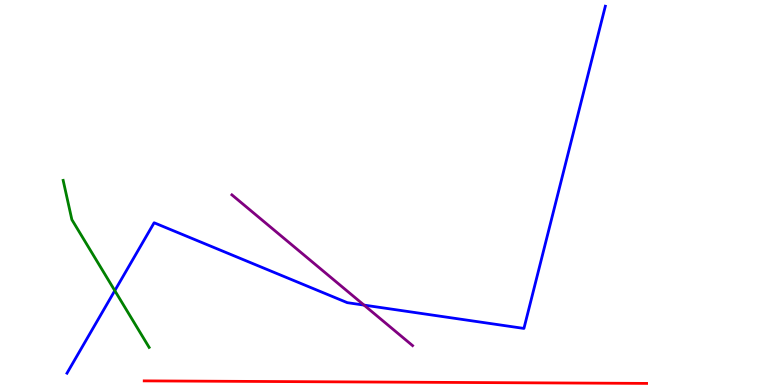[{'lines': ['blue', 'red'], 'intersections': []}, {'lines': ['green', 'red'], 'intersections': []}, {'lines': ['purple', 'red'], 'intersections': []}, {'lines': ['blue', 'green'], 'intersections': [{'x': 1.48, 'y': 2.45}]}, {'lines': ['blue', 'purple'], 'intersections': [{'x': 4.7, 'y': 2.08}]}, {'lines': ['green', 'purple'], 'intersections': []}]